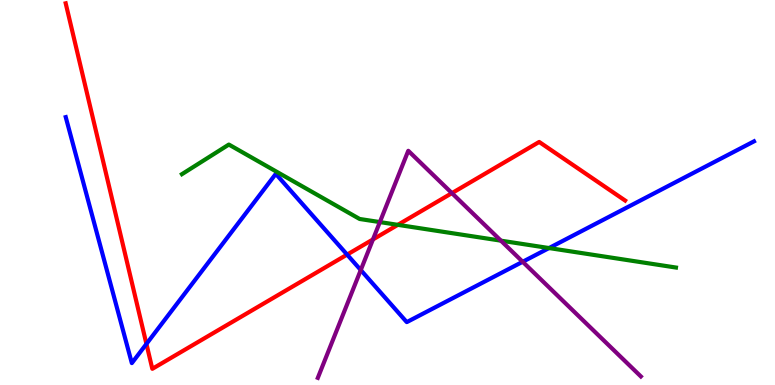[{'lines': ['blue', 'red'], 'intersections': [{'x': 1.89, 'y': 1.07}, {'x': 4.48, 'y': 3.39}]}, {'lines': ['green', 'red'], 'intersections': [{'x': 5.13, 'y': 4.16}]}, {'lines': ['purple', 'red'], 'intersections': [{'x': 4.81, 'y': 3.78}, {'x': 5.83, 'y': 4.98}]}, {'lines': ['blue', 'green'], 'intersections': [{'x': 7.08, 'y': 3.56}]}, {'lines': ['blue', 'purple'], 'intersections': [{'x': 4.65, 'y': 2.99}, {'x': 6.74, 'y': 3.2}]}, {'lines': ['green', 'purple'], 'intersections': [{'x': 4.9, 'y': 4.23}, {'x': 6.46, 'y': 3.75}]}]